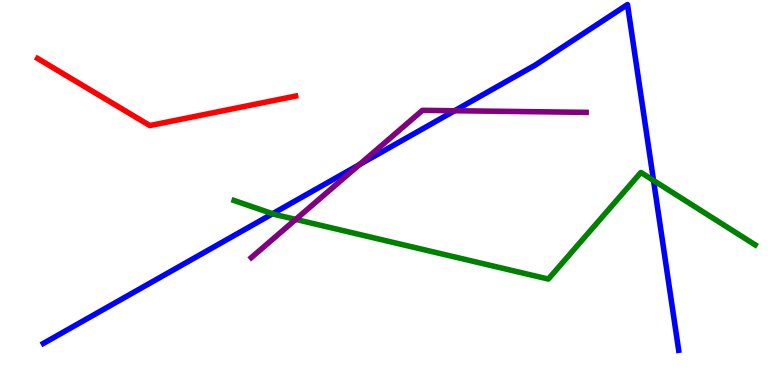[{'lines': ['blue', 'red'], 'intersections': []}, {'lines': ['green', 'red'], 'intersections': []}, {'lines': ['purple', 'red'], 'intersections': []}, {'lines': ['blue', 'green'], 'intersections': [{'x': 3.52, 'y': 4.45}, {'x': 8.43, 'y': 5.31}]}, {'lines': ['blue', 'purple'], 'intersections': [{'x': 4.64, 'y': 5.72}, {'x': 5.87, 'y': 7.12}]}, {'lines': ['green', 'purple'], 'intersections': [{'x': 3.82, 'y': 4.3}]}]